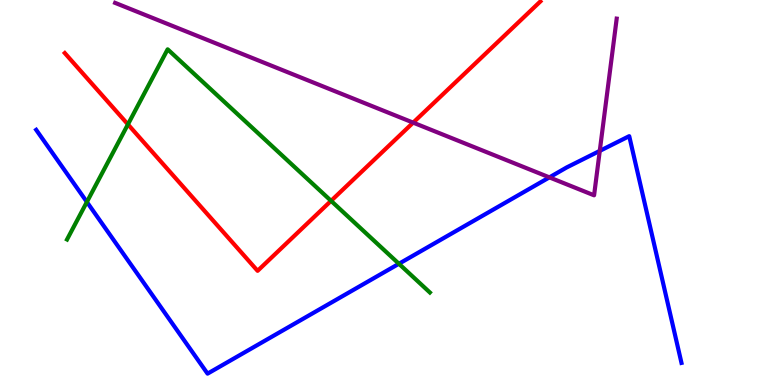[{'lines': ['blue', 'red'], 'intersections': []}, {'lines': ['green', 'red'], 'intersections': [{'x': 1.65, 'y': 6.77}, {'x': 4.27, 'y': 4.78}]}, {'lines': ['purple', 'red'], 'intersections': [{'x': 5.33, 'y': 6.81}]}, {'lines': ['blue', 'green'], 'intersections': [{'x': 1.12, 'y': 4.75}, {'x': 5.15, 'y': 3.15}]}, {'lines': ['blue', 'purple'], 'intersections': [{'x': 7.09, 'y': 5.39}, {'x': 7.74, 'y': 6.08}]}, {'lines': ['green', 'purple'], 'intersections': []}]